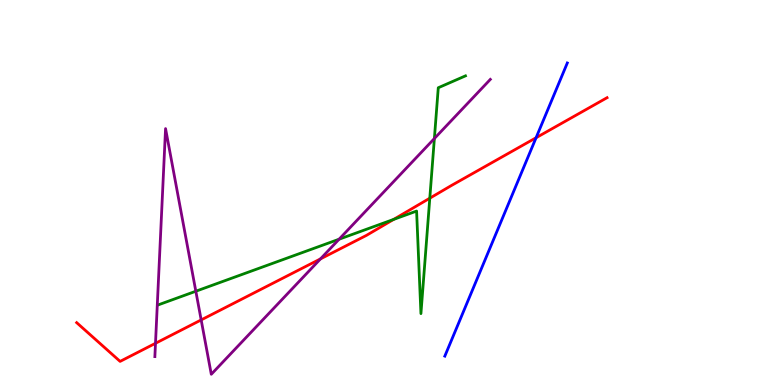[{'lines': ['blue', 'red'], 'intersections': [{'x': 6.92, 'y': 6.42}]}, {'lines': ['green', 'red'], 'intersections': [{'x': 5.08, 'y': 4.3}, {'x': 5.55, 'y': 4.85}]}, {'lines': ['purple', 'red'], 'intersections': [{'x': 2.01, 'y': 1.08}, {'x': 2.6, 'y': 1.69}, {'x': 4.14, 'y': 3.28}]}, {'lines': ['blue', 'green'], 'intersections': []}, {'lines': ['blue', 'purple'], 'intersections': []}, {'lines': ['green', 'purple'], 'intersections': [{'x': 2.53, 'y': 2.44}, {'x': 4.38, 'y': 3.79}, {'x': 5.6, 'y': 6.4}]}]